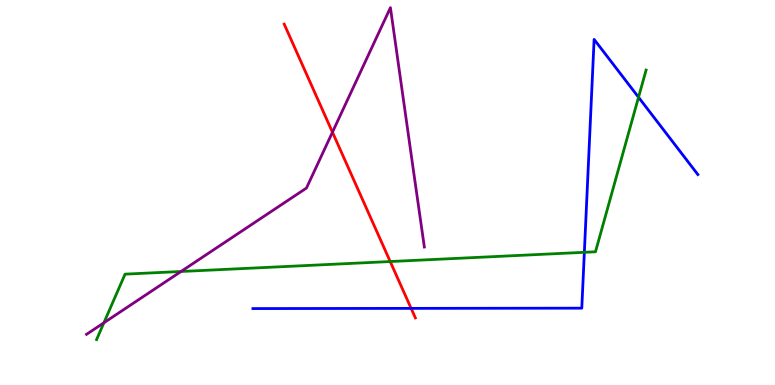[{'lines': ['blue', 'red'], 'intersections': [{'x': 5.3, 'y': 1.99}]}, {'lines': ['green', 'red'], 'intersections': [{'x': 5.03, 'y': 3.21}]}, {'lines': ['purple', 'red'], 'intersections': [{'x': 4.29, 'y': 6.57}]}, {'lines': ['blue', 'green'], 'intersections': [{'x': 7.54, 'y': 3.45}, {'x': 8.24, 'y': 7.47}]}, {'lines': ['blue', 'purple'], 'intersections': []}, {'lines': ['green', 'purple'], 'intersections': [{'x': 1.34, 'y': 1.62}, {'x': 2.34, 'y': 2.95}]}]